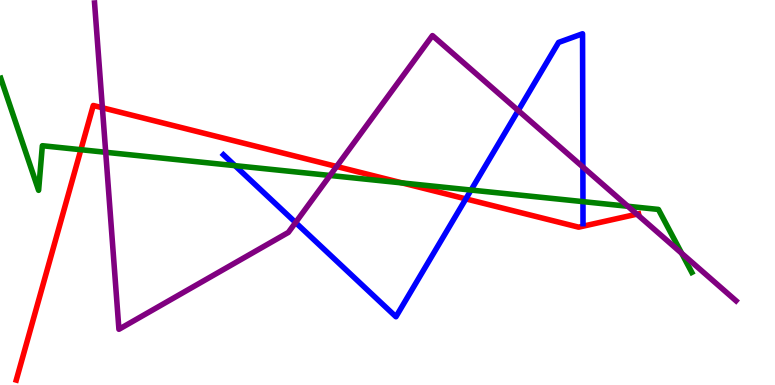[{'lines': ['blue', 'red'], 'intersections': [{'x': 6.01, 'y': 4.83}]}, {'lines': ['green', 'red'], 'intersections': [{'x': 1.04, 'y': 6.11}, {'x': 5.19, 'y': 5.25}]}, {'lines': ['purple', 'red'], 'intersections': [{'x': 1.32, 'y': 7.2}, {'x': 4.34, 'y': 5.68}, {'x': 8.22, 'y': 4.44}]}, {'lines': ['blue', 'green'], 'intersections': [{'x': 3.03, 'y': 5.7}, {'x': 6.08, 'y': 5.06}, {'x': 7.52, 'y': 4.76}]}, {'lines': ['blue', 'purple'], 'intersections': [{'x': 3.81, 'y': 4.22}, {'x': 6.69, 'y': 7.13}, {'x': 7.52, 'y': 5.66}]}, {'lines': ['green', 'purple'], 'intersections': [{'x': 1.36, 'y': 6.04}, {'x': 4.26, 'y': 5.44}, {'x': 8.1, 'y': 4.64}, {'x': 8.8, 'y': 3.42}]}]